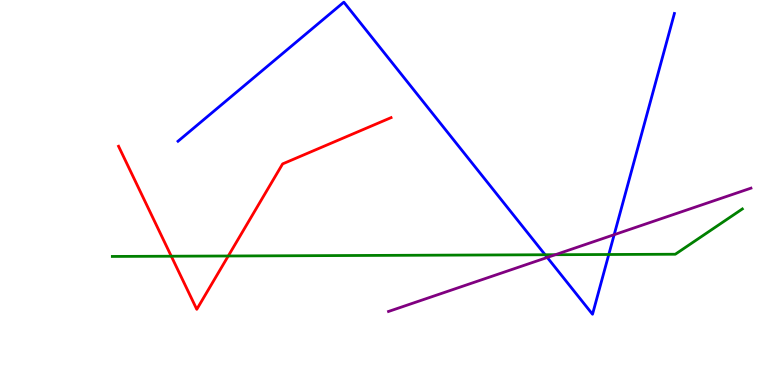[{'lines': ['blue', 'red'], 'intersections': []}, {'lines': ['green', 'red'], 'intersections': [{'x': 2.21, 'y': 3.35}, {'x': 2.95, 'y': 3.35}]}, {'lines': ['purple', 'red'], 'intersections': []}, {'lines': ['blue', 'green'], 'intersections': [{'x': 7.03, 'y': 3.38}, {'x': 7.86, 'y': 3.39}]}, {'lines': ['blue', 'purple'], 'intersections': [{'x': 7.06, 'y': 3.31}, {'x': 7.92, 'y': 3.9}]}, {'lines': ['green', 'purple'], 'intersections': [{'x': 7.17, 'y': 3.38}]}]